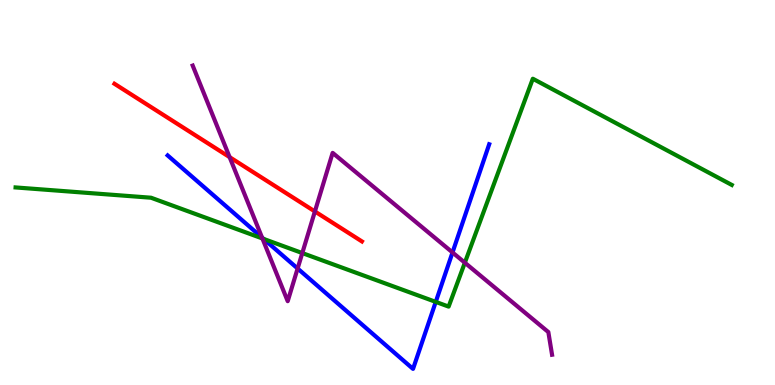[{'lines': ['blue', 'red'], 'intersections': []}, {'lines': ['green', 'red'], 'intersections': []}, {'lines': ['purple', 'red'], 'intersections': [{'x': 2.96, 'y': 5.92}, {'x': 4.06, 'y': 4.51}]}, {'lines': ['blue', 'green'], 'intersections': [{'x': 3.4, 'y': 3.79}, {'x': 5.62, 'y': 2.16}]}, {'lines': ['blue', 'purple'], 'intersections': [{'x': 3.38, 'y': 3.83}, {'x': 3.84, 'y': 3.03}, {'x': 5.84, 'y': 3.44}]}, {'lines': ['green', 'purple'], 'intersections': [{'x': 3.39, 'y': 3.81}, {'x': 3.9, 'y': 3.43}, {'x': 6.0, 'y': 3.18}]}]